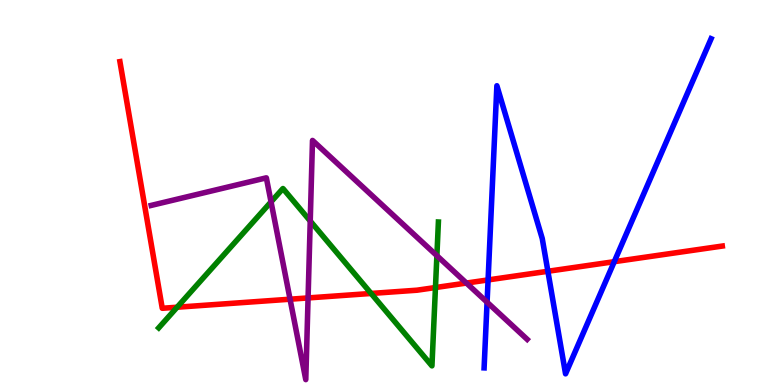[{'lines': ['blue', 'red'], 'intersections': [{'x': 6.3, 'y': 2.73}, {'x': 7.07, 'y': 2.95}, {'x': 7.93, 'y': 3.2}]}, {'lines': ['green', 'red'], 'intersections': [{'x': 2.29, 'y': 2.02}, {'x': 4.79, 'y': 2.38}, {'x': 5.62, 'y': 2.53}]}, {'lines': ['purple', 'red'], 'intersections': [{'x': 3.74, 'y': 2.23}, {'x': 3.98, 'y': 2.26}, {'x': 6.02, 'y': 2.65}]}, {'lines': ['blue', 'green'], 'intersections': []}, {'lines': ['blue', 'purple'], 'intersections': [{'x': 6.28, 'y': 2.15}]}, {'lines': ['green', 'purple'], 'intersections': [{'x': 3.5, 'y': 4.76}, {'x': 4.0, 'y': 4.26}, {'x': 5.64, 'y': 3.36}]}]